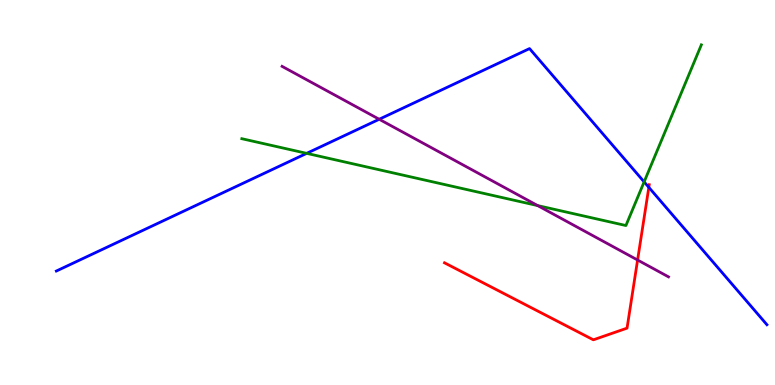[{'lines': ['blue', 'red'], 'intersections': [{'x': 8.37, 'y': 5.13}]}, {'lines': ['green', 'red'], 'intersections': []}, {'lines': ['purple', 'red'], 'intersections': [{'x': 8.23, 'y': 3.25}]}, {'lines': ['blue', 'green'], 'intersections': [{'x': 3.96, 'y': 6.02}, {'x': 8.31, 'y': 5.28}]}, {'lines': ['blue', 'purple'], 'intersections': [{'x': 4.89, 'y': 6.9}]}, {'lines': ['green', 'purple'], 'intersections': [{'x': 6.94, 'y': 4.66}]}]